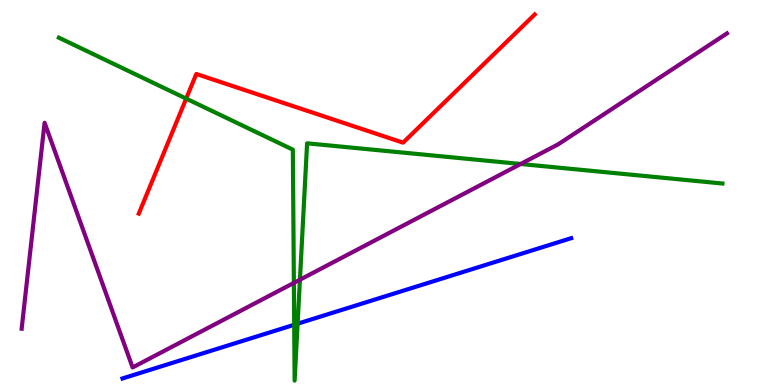[{'lines': ['blue', 'red'], 'intersections': []}, {'lines': ['green', 'red'], 'intersections': [{'x': 2.4, 'y': 7.44}]}, {'lines': ['purple', 'red'], 'intersections': []}, {'lines': ['blue', 'green'], 'intersections': [{'x': 3.8, 'y': 1.56}, {'x': 3.84, 'y': 1.59}]}, {'lines': ['blue', 'purple'], 'intersections': []}, {'lines': ['green', 'purple'], 'intersections': [{'x': 3.79, 'y': 2.65}, {'x': 3.87, 'y': 2.73}, {'x': 6.72, 'y': 5.74}]}]